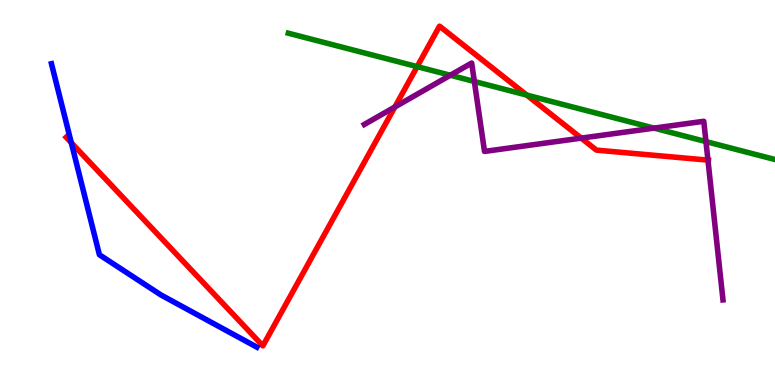[{'lines': ['blue', 'red'], 'intersections': [{'x': 0.92, 'y': 6.29}]}, {'lines': ['green', 'red'], 'intersections': [{'x': 5.38, 'y': 8.27}, {'x': 6.8, 'y': 7.53}]}, {'lines': ['purple', 'red'], 'intersections': [{'x': 5.09, 'y': 7.22}, {'x': 7.5, 'y': 6.41}, {'x': 9.13, 'y': 5.84}]}, {'lines': ['blue', 'green'], 'intersections': []}, {'lines': ['blue', 'purple'], 'intersections': []}, {'lines': ['green', 'purple'], 'intersections': [{'x': 5.81, 'y': 8.05}, {'x': 6.12, 'y': 7.88}, {'x': 8.44, 'y': 6.67}, {'x': 9.11, 'y': 6.32}]}]